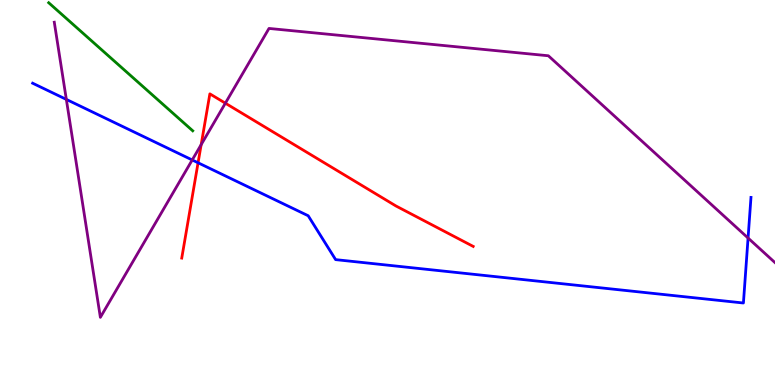[{'lines': ['blue', 'red'], 'intersections': [{'x': 2.56, 'y': 5.77}]}, {'lines': ['green', 'red'], 'intersections': []}, {'lines': ['purple', 'red'], 'intersections': [{'x': 2.6, 'y': 6.24}, {'x': 2.91, 'y': 7.32}]}, {'lines': ['blue', 'green'], 'intersections': []}, {'lines': ['blue', 'purple'], 'intersections': [{'x': 0.856, 'y': 7.42}, {'x': 2.48, 'y': 5.84}, {'x': 9.65, 'y': 3.82}]}, {'lines': ['green', 'purple'], 'intersections': []}]